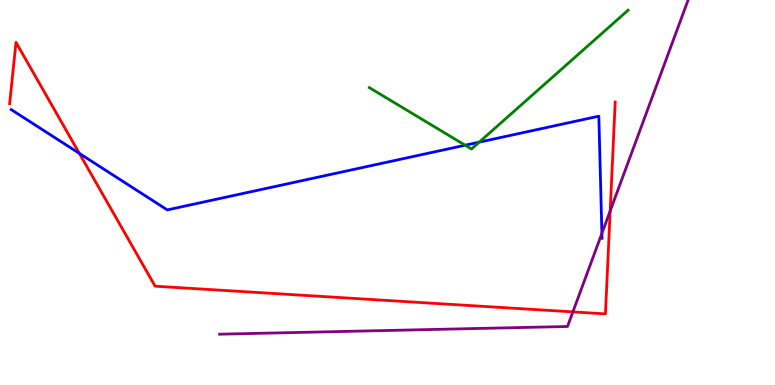[{'lines': ['blue', 'red'], 'intersections': [{'x': 1.02, 'y': 6.02}]}, {'lines': ['green', 'red'], 'intersections': []}, {'lines': ['purple', 'red'], 'intersections': [{'x': 7.39, 'y': 1.9}, {'x': 7.87, 'y': 4.52}]}, {'lines': ['blue', 'green'], 'intersections': [{'x': 6.0, 'y': 6.23}, {'x': 6.18, 'y': 6.31}]}, {'lines': ['blue', 'purple'], 'intersections': [{'x': 7.77, 'y': 3.94}]}, {'lines': ['green', 'purple'], 'intersections': []}]